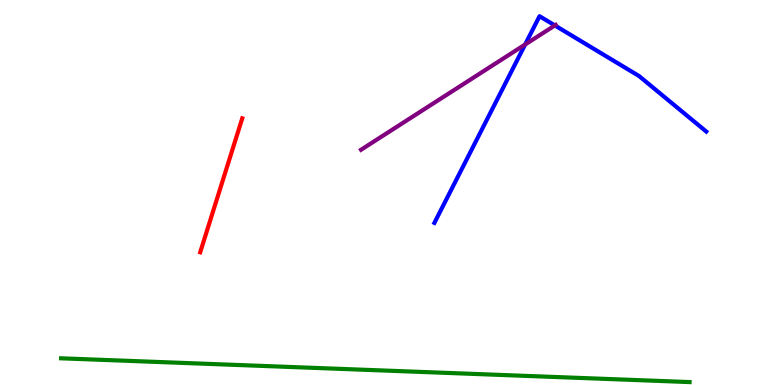[{'lines': ['blue', 'red'], 'intersections': []}, {'lines': ['green', 'red'], 'intersections': []}, {'lines': ['purple', 'red'], 'intersections': []}, {'lines': ['blue', 'green'], 'intersections': []}, {'lines': ['blue', 'purple'], 'intersections': [{'x': 6.78, 'y': 8.84}, {'x': 7.16, 'y': 9.34}]}, {'lines': ['green', 'purple'], 'intersections': []}]